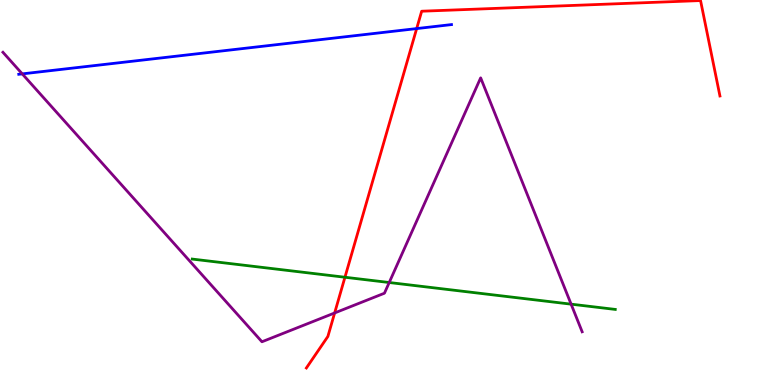[{'lines': ['blue', 'red'], 'intersections': [{'x': 5.38, 'y': 9.26}]}, {'lines': ['green', 'red'], 'intersections': [{'x': 4.45, 'y': 2.8}]}, {'lines': ['purple', 'red'], 'intersections': [{'x': 4.32, 'y': 1.87}]}, {'lines': ['blue', 'green'], 'intersections': []}, {'lines': ['blue', 'purple'], 'intersections': [{'x': 0.287, 'y': 8.08}]}, {'lines': ['green', 'purple'], 'intersections': [{'x': 5.02, 'y': 2.66}, {'x': 7.37, 'y': 2.1}]}]